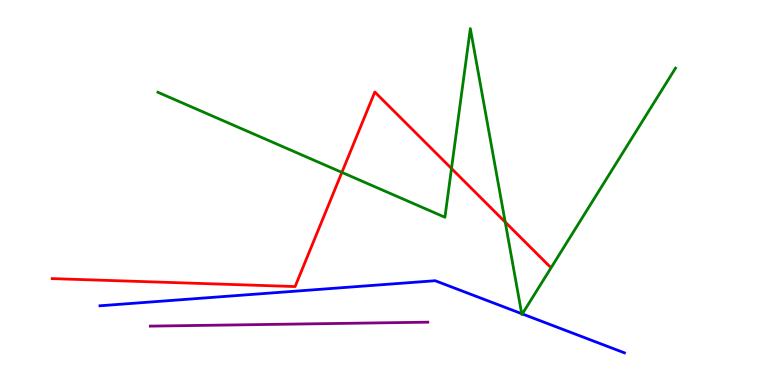[{'lines': ['blue', 'red'], 'intersections': []}, {'lines': ['green', 'red'], 'intersections': [{'x': 4.41, 'y': 5.52}, {'x': 5.83, 'y': 5.62}, {'x': 6.52, 'y': 4.23}]}, {'lines': ['purple', 'red'], 'intersections': []}, {'lines': ['blue', 'green'], 'intersections': [{'x': 6.73, 'y': 1.85}, {'x': 6.74, 'y': 1.85}]}, {'lines': ['blue', 'purple'], 'intersections': []}, {'lines': ['green', 'purple'], 'intersections': []}]